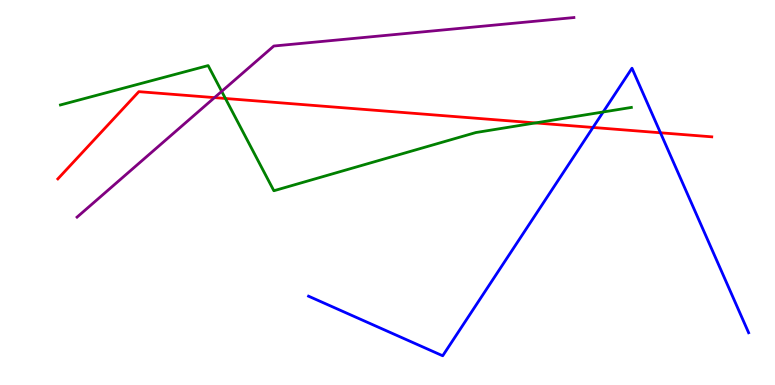[{'lines': ['blue', 'red'], 'intersections': [{'x': 7.65, 'y': 6.69}, {'x': 8.52, 'y': 6.55}]}, {'lines': ['green', 'red'], 'intersections': [{'x': 2.91, 'y': 7.44}, {'x': 6.91, 'y': 6.81}]}, {'lines': ['purple', 'red'], 'intersections': [{'x': 2.77, 'y': 7.46}]}, {'lines': ['blue', 'green'], 'intersections': [{'x': 7.78, 'y': 7.09}]}, {'lines': ['blue', 'purple'], 'intersections': []}, {'lines': ['green', 'purple'], 'intersections': [{'x': 2.86, 'y': 7.63}]}]